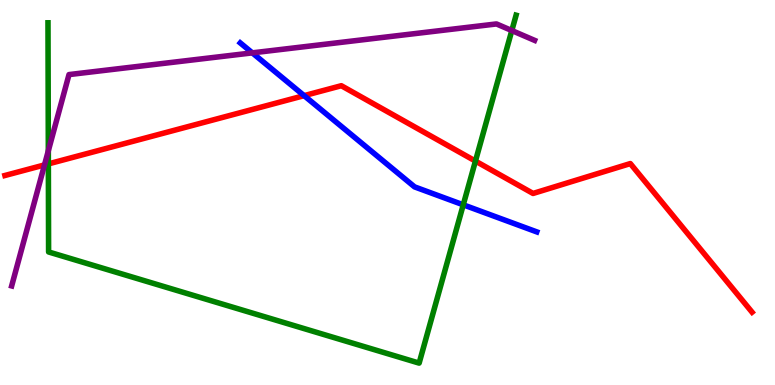[{'lines': ['blue', 'red'], 'intersections': [{'x': 3.92, 'y': 7.52}]}, {'lines': ['green', 'red'], 'intersections': [{'x': 0.624, 'y': 5.74}, {'x': 6.13, 'y': 5.82}]}, {'lines': ['purple', 'red'], 'intersections': [{'x': 0.574, 'y': 5.72}]}, {'lines': ['blue', 'green'], 'intersections': [{'x': 5.98, 'y': 4.68}]}, {'lines': ['blue', 'purple'], 'intersections': [{'x': 3.26, 'y': 8.63}]}, {'lines': ['green', 'purple'], 'intersections': [{'x': 0.624, 'y': 6.08}, {'x': 6.6, 'y': 9.21}]}]